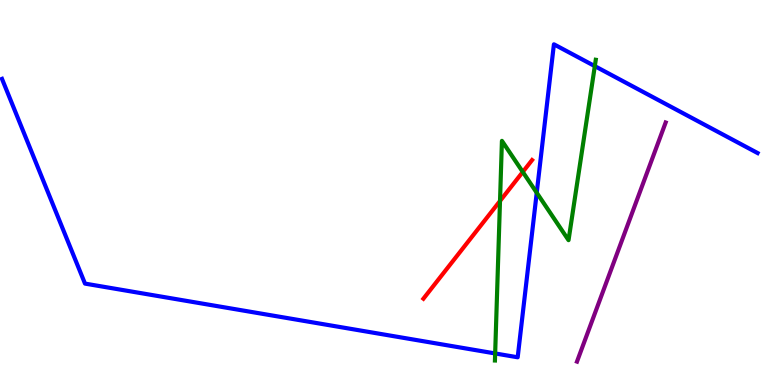[{'lines': ['blue', 'red'], 'intersections': []}, {'lines': ['green', 'red'], 'intersections': [{'x': 6.45, 'y': 4.78}, {'x': 6.75, 'y': 5.53}]}, {'lines': ['purple', 'red'], 'intersections': []}, {'lines': ['blue', 'green'], 'intersections': [{'x': 6.39, 'y': 0.819}, {'x': 6.93, 'y': 4.99}, {'x': 7.67, 'y': 8.28}]}, {'lines': ['blue', 'purple'], 'intersections': []}, {'lines': ['green', 'purple'], 'intersections': []}]